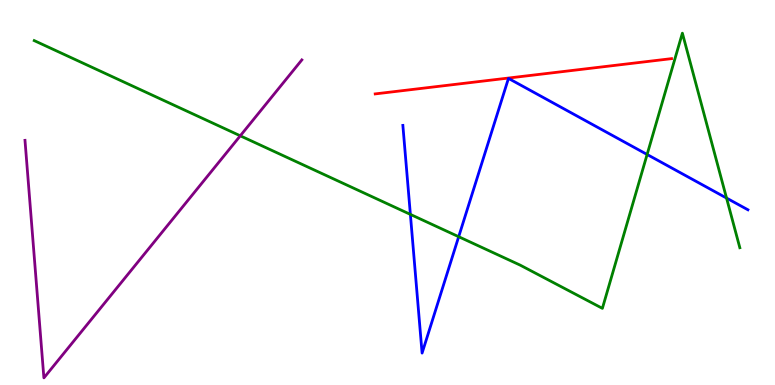[{'lines': ['blue', 'red'], 'intersections': []}, {'lines': ['green', 'red'], 'intersections': []}, {'lines': ['purple', 'red'], 'intersections': []}, {'lines': ['blue', 'green'], 'intersections': [{'x': 5.3, 'y': 4.43}, {'x': 5.92, 'y': 3.85}, {'x': 8.35, 'y': 5.99}, {'x': 9.37, 'y': 4.86}]}, {'lines': ['blue', 'purple'], 'intersections': []}, {'lines': ['green', 'purple'], 'intersections': [{'x': 3.1, 'y': 6.47}]}]